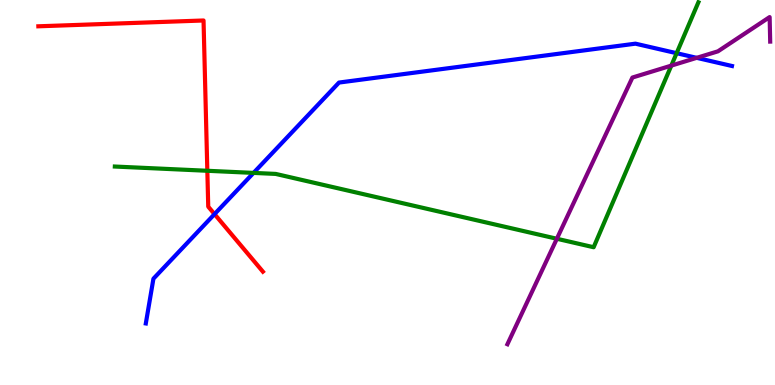[{'lines': ['blue', 'red'], 'intersections': [{'x': 2.77, 'y': 4.44}]}, {'lines': ['green', 'red'], 'intersections': [{'x': 2.68, 'y': 5.56}]}, {'lines': ['purple', 'red'], 'intersections': []}, {'lines': ['blue', 'green'], 'intersections': [{'x': 3.27, 'y': 5.51}, {'x': 8.73, 'y': 8.62}]}, {'lines': ['blue', 'purple'], 'intersections': [{'x': 8.99, 'y': 8.5}]}, {'lines': ['green', 'purple'], 'intersections': [{'x': 7.19, 'y': 3.8}, {'x': 8.66, 'y': 8.3}]}]